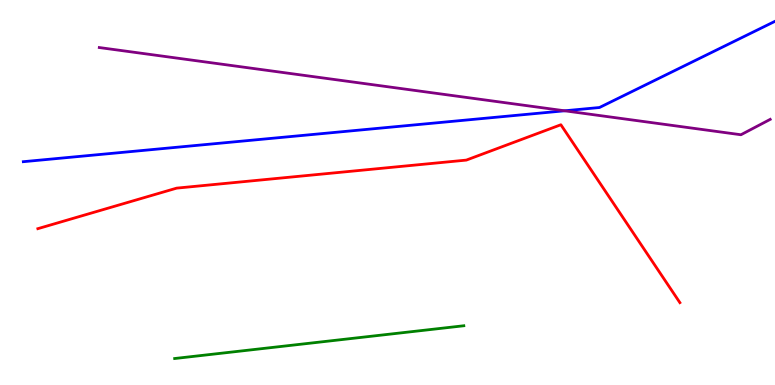[{'lines': ['blue', 'red'], 'intersections': []}, {'lines': ['green', 'red'], 'intersections': []}, {'lines': ['purple', 'red'], 'intersections': []}, {'lines': ['blue', 'green'], 'intersections': []}, {'lines': ['blue', 'purple'], 'intersections': [{'x': 7.29, 'y': 7.12}]}, {'lines': ['green', 'purple'], 'intersections': []}]